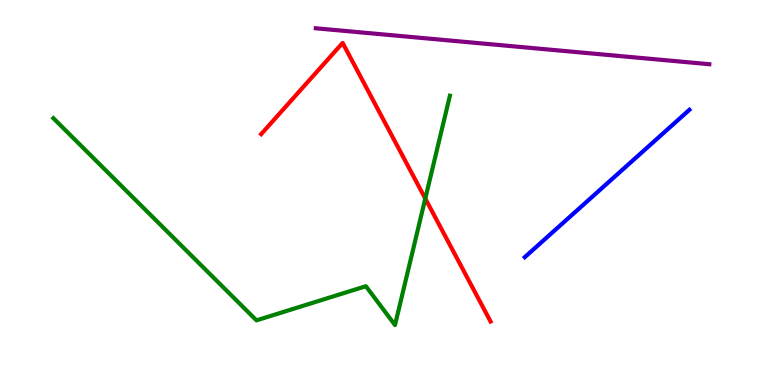[{'lines': ['blue', 'red'], 'intersections': []}, {'lines': ['green', 'red'], 'intersections': [{'x': 5.49, 'y': 4.84}]}, {'lines': ['purple', 'red'], 'intersections': []}, {'lines': ['blue', 'green'], 'intersections': []}, {'lines': ['blue', 'purple'], 'intersections': []}, {'lines': ['green', 'purple'], 'intersections': []}]